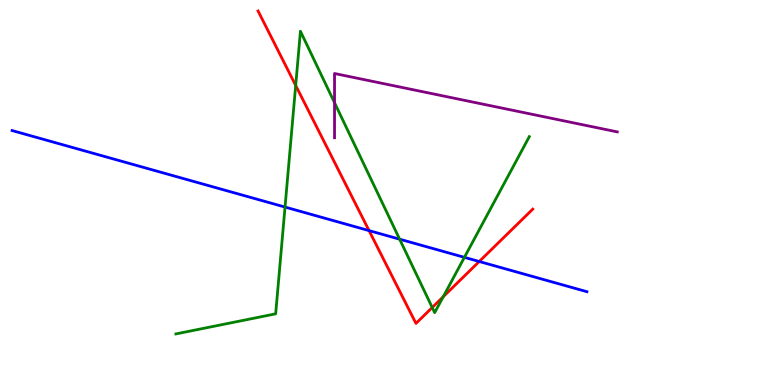[{'lines': ['blue', 'red'], 'intersections': [{'x': 4.76, 'y': 4.01}, {'x': 6.18, 'y': 3.21}]}, {'lines': ['green', 'red'], 'intersections': [{'x': 3.82, 'y': 7.78}, {'x': 5.58, 'y': 2.01}, {'x': 5.72, 'y': 2.29}]}, {'lines': ['purple', 'red'], 'intersections': []}, {'lines': ['blue', 'green'], 'intersections': [{'x': 3.68, 'y': 4.62}, {'x': 5.16, 'y': 3.79}, {'x': 5.99, 'y': 3.32}]}, {'lines': ['blue', 'purple'], 'intersections': []}, {'lines': ['green', 'purple'], 'intersections': [{'x': 4.32, 'y': 7.33}]}]